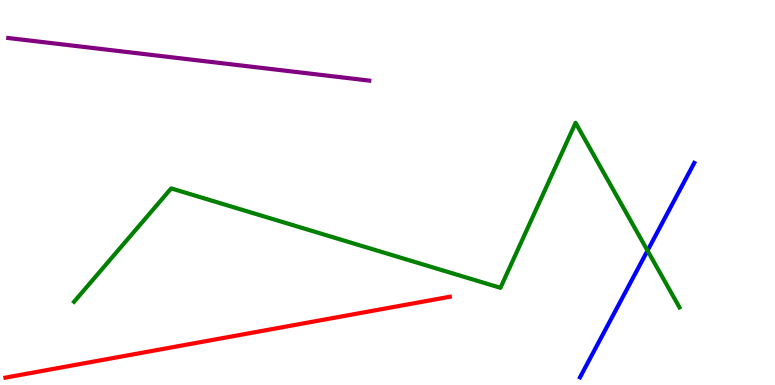[{'lines': ['blue', 'red'], 'intersections': []}, {'lines': ['green', 'red'], 'intersections': []}, {'lines': ['purple', 'red'], 'intersections': []}, {'lines': ['blue', 'green'], 'intersections': [{'x': 8.36, 'y': 3.49}]}, {'lines': ['blue', 'purple'], 'intersections': []}, {'lines': ['green', 'purple'], 'intersections': []}]